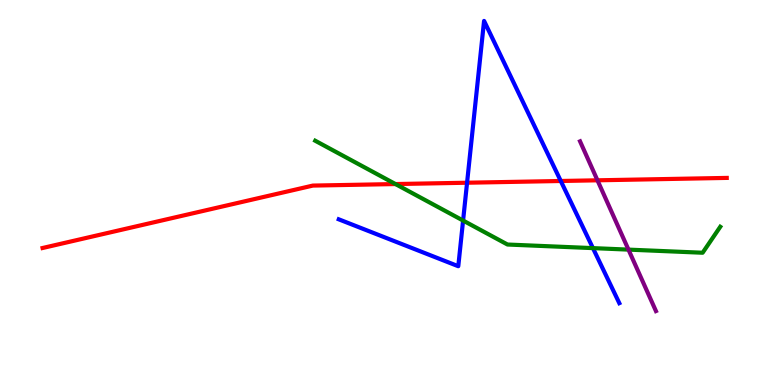[{'lines': ['blue', 'red'], 'intersections': [{'x': 6.03, 'y': 5.25}, {'x': 7.24, 'y': 5.3}]}, {'lines': ['green', 'red'], 'intersections': [{'x': 5.1, 'y': 5.22}]}, {'lines': ['purple', 'red'], 'intersections': [{'x': 7.71, 'y': 5.32}]}, {'lines': ['blue', 'green'], 'intersections': [{'x': 5.98, 'y': 4.27}, {'x': 7.65, 'y': 3.56}]}, {'lines': ['blue', 'purple'], 'intersections': []}, {'lines': ['green', 'purple'], 'intersections': [{'x': 8.11, 'y': 3.52}]}]